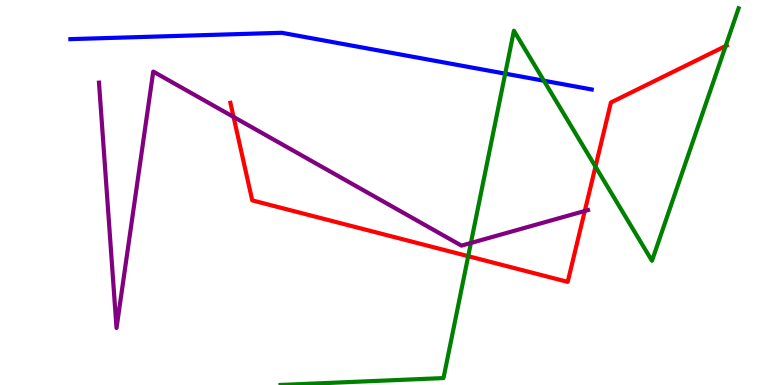[{'lines': ['blue', 'red'], 'intersections': []}, {'lines': ['green', 'red'], 'intersections': [{'x': 6.04, 'y': 3.35}, {'x': 7.68, 'y': 5.67}, {'x': 9.36, 'y': 8.8}]}, {'lines': ['purple', 'red'], 'intersections': [{'x': 3.01, 'y': 6.96}, {'x': 7.55, 'y': 4.52}]}, {'lines': ['blue', 'green'], 'intersections': [{'x': 6.52, 'y': 8.09}, {'x': 7.02, 'y': 7.9}]}, {'lines': ['blue', 'purple'], 'intersections': []}, {'lines': ['green', 'purple'], 'intersections': [{'x': 6.08, 'y': 3.69}]}]